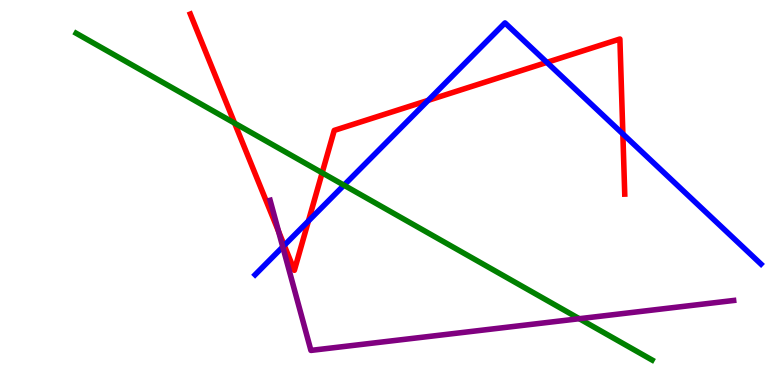[{'lines': ['blue', 'red'], 'intersections': [{'x': 3.67, 'y': 3.63}, {'x': 3.98, 'y': 4.26}, {'x': 5.52, 'y': 7.39}, {'x': 7.06, 'y': 8.38}, {'x': 8.04, 'y': 6.52}]}, {'lines': ['green', 'red'], 'intersections': [{'x': 3.03, 'y': 6.8}, {'x': 4.16, 'y': 5.51}]}, {'lines': ['purple', 'red'], 'intersections': [{'x': 3.59, 'y': 3.99}]}, {'lines': ['blue', 'green'], 'intersections': [{'x': 4.44, 'y': 5.19}]}, {'lines': ['blue', 'purple'], 'intersections': [{'x': 3.65, 'y': 3.59}]}, {'lines': ['green', 'purple'], 'intersections': [{'x': 7.47, 'y': 1.72}]}]